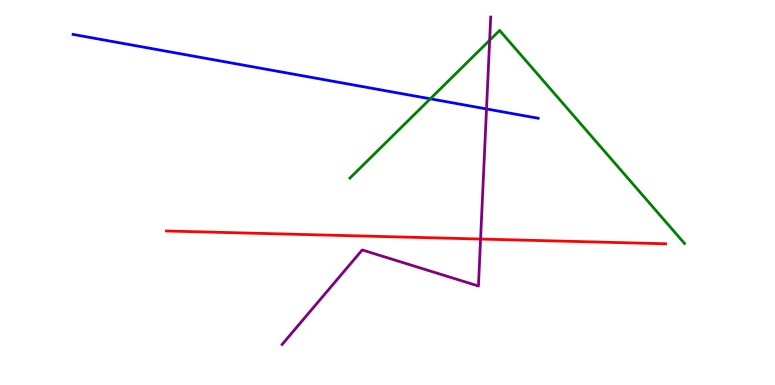[{'lines': ['blue', 'red'], 'intersections': []}, {'lines': ['green', 'red'], 'intersections': []}, {'lines': ['purple', 'red'], 'intersections': [{'x': 6.2, 'y': 3.79}]}, {'lines': ['blue', 'green'], 'intersections': [{'x': 5.55, 'y': 7.43}]}, {'lines': ['blue', 'purple'], 'intersections': [{'x': 6.28, 'y': 7.17}]}, {'lines': ['green', 'purple'], 'intersections': [{'x': 6.32, 'y': 8.95}]}]